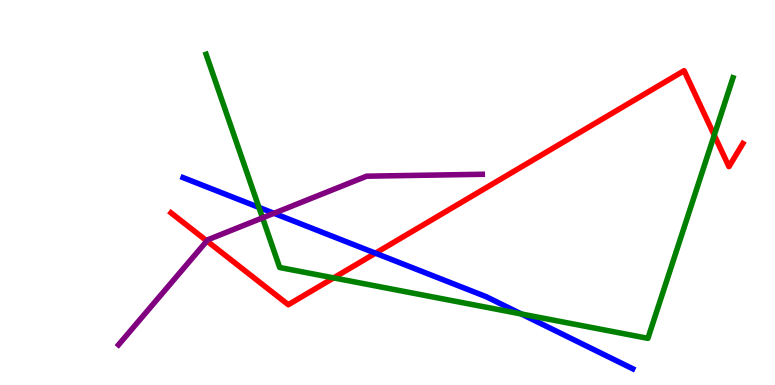[{'lines': ['blue', 'red'], 'intersections': [{'x': 4.84, 'y': 3.42}]}, {'lines': ['green', 'red'], 'intersections': [{'x': 4.31, 'y': 2.78}, {'x': 9.22, 'y': 6.49}]}, {'lines': ['purple', 'red'], 'intersections': [{'x': 2.67, 'y': 3.74}]}, {'lines': ['blue', 'green'], 'intersections': [{'x': 3.34, 'y': 4.61}, {'x': 6.73, 'y': 1.84}]}, {'lines': ['blue', 'purple'], 'intersections': [{'x': 3.53, 'y': 4.46}]}, {'lines': ['green', 'purple'], 'intersections': [{'x': 3.39, 'y': 4.34}]}]